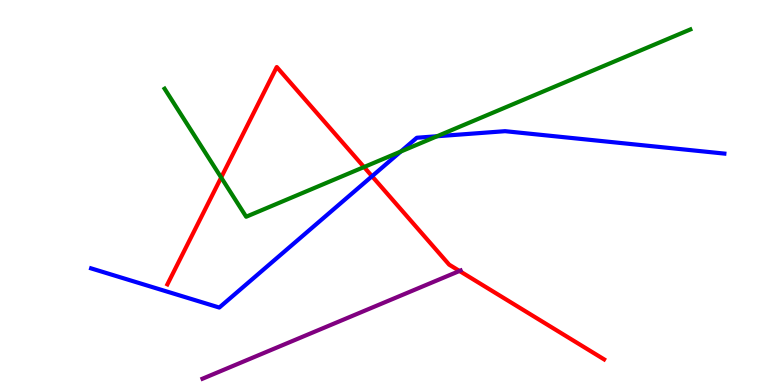[{'lines': ['blue', 'red'], 'intersections': [{'x': 4.8, 'y': 5.42}]}, {'lines': ['green', 'red'], 'intersections': [{'x': 2.85, 'y': 5.39}, {'x': 4.7, 'y': 5.66}]}, {'lines': ['purple', 'red'], 'intersections': [{'x': 5.93, 'y': 2.96}]}, {'lines': ['blue', 'green'], 'intersections': [{'x': 5.17, 'y': 6.06}, {'x': 5.64, 'y': 6.46}]}, {'lines': ['blue', 'purple'], 'intersections': []}, {'lines': ['green', 'purple'], 'intersections': []}]